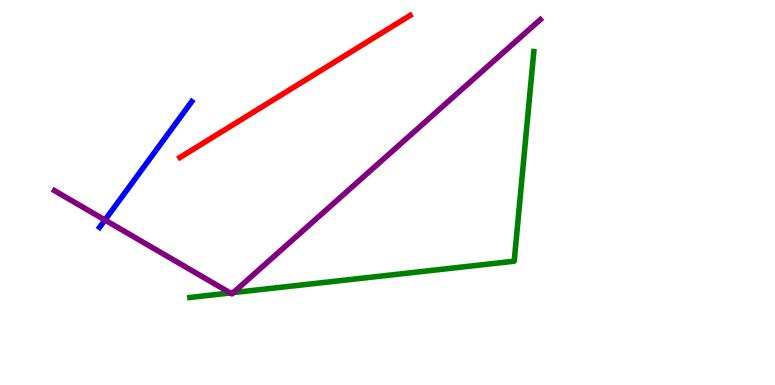[{'lines': ['blue', 'red'], 'intersections': []}, {'lines': ['green', 'red'], 'intersections': []}, {'lines': ['purple', 'red'], 'intersections': []}, {'lines': ['blue', 'green'], 'intersections': []}, {'lines': ['blue', 'purple'], 'intersections': [{'x': 1.35, 'y': 4.29}]}, {'lines': ['green', 'purple'], 'intersections': [{'x': 2.97, 'y': 2.39}, {'x': 3.01, 'y': 2.4}]}]